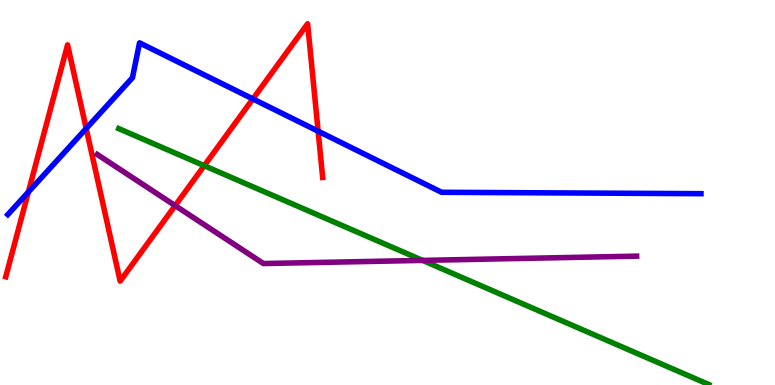[{'lines': ['blue', 'red'], 'intersections': [{'x': 0.366, 'y': 5.01}, {'x': 1.11, 'y': 6.66}, {'x': 3.26, 'y': 7.43}, {'x': 4.11, 'y': 6.59}]}, {'lines': ['green', 'red'], 'intersections': [{'x': 2.64, 'y': 5.7}]}, {'lines': ['purple', 'red'], 'intersections': [{'x': 2.26, 'y': 4.66}]}, {'lines': ['blue', 'green'], 'intersections': []}, {'lines': ['blue', 'purple'], 'intersections': []}, {'lines': ['green', 'purple'], 'intersections': [{'x': 5.45, 'y': 3.24}]}]